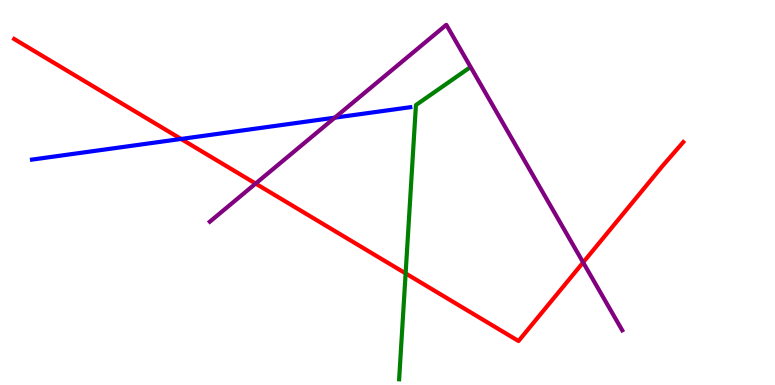[{'lines': ['blue', 'red'], 'intersections': [{'x': 2.34, 'y': 6.39}]}, {'lines': ['green', 'red'], 'intersections': [{'x': 5.23, 'y': 2.9}]}, {'lines': ['purple', 'red'], 'intersections': [{'x': 3.3, 'y': 5.23}, {'x': 7.52, 'y': 3.18}]}, {'lines': ['blue', 'green'], 'intersections': []}, {'lines': ['blue', 'purple'], 'intersections': [{'x': 4.32, 'y': 6.94}]}, {'lines': ['green', 'purple'], 'intersections': []}]